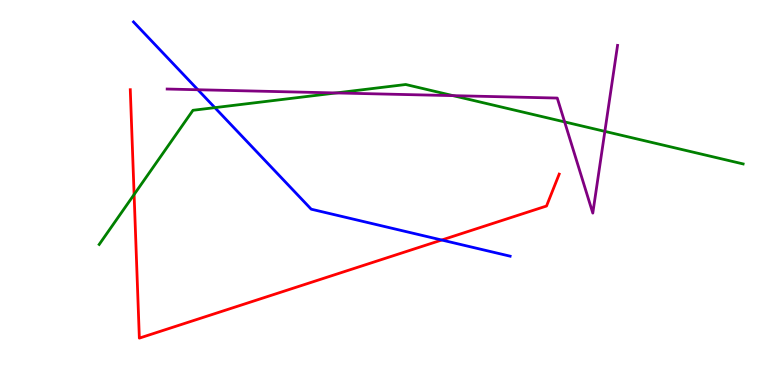[{'lines': ['blue', 'red'], 'intersections': [{'x': 5.7, 'y': 3.77}]}, {'lines': ['green', 'red'], 'intersections': [{'x': 1.73, 'y': 4.95}]}, {'lines': ['purple', 'red'], 'intersections': []}, {'lines': ['blue', 'green'], 'intersections': [{'x': 2.77, 'y': 7.2}]}, {'lines': ['blue', 'purple'], 'intersections': [{'x': 2.55, 'y': 7.67}]}, {'lines': ['green', 'purple'], 'intersections': [{'x': 4.34, 'y': 7.59}, {'x': 5.85, 'y': 7.52}, {'x': 7.29, 'y': 6.83}, {'x': 7.8, 'y': 6.59}]}]